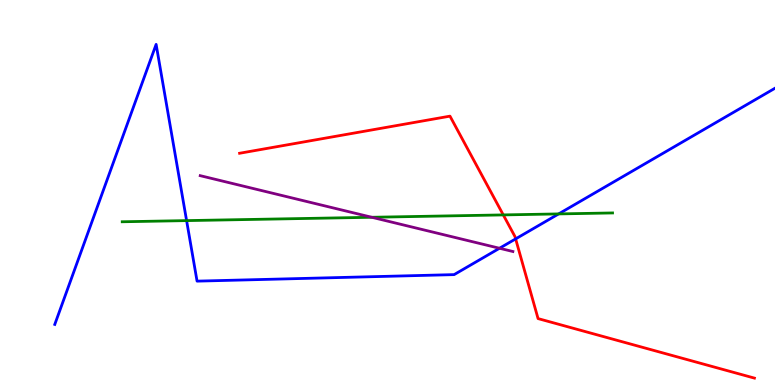[{'lines': ['blue', 'red'], 'intersections': [{'x': 6.65, 'y': 3.79}]}, {'lines': ['green', 'red'], 'intersections': [{'x': 6.49, 'y': 4.42}]}, {'lines': ['purple', 'red'], 'intersections': []}, {'lines': ['blue', 'green'], 'intersections': [{'x': 2.41, 'y': 4.27}, {'x': 7.21, 'y': 4.44}]}, {'lines': ['blue', 'purple'], 'intersections': [{'x': 6.45, 'y': 3.55}]}, {'lines': ['green', 'purple'], 'intersections': [{'x': 4.8, 'y': 4.36}]}]